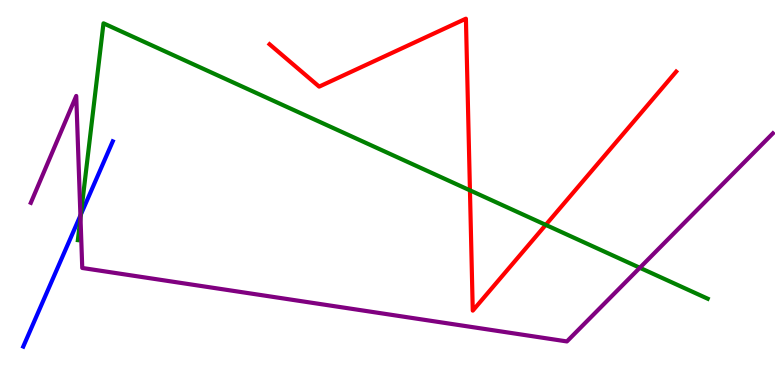[{'lines': ['blue', 'red'], 'intersections': []}, {'lines': ['green', 'red'], 'intersections': [{'x': 6.06, 'y': 5.06}, {'x': 7.04, 'y': 4.16}]}, {'lines': ['purple', 'red'], 'intersections': []}, {'lines': ['blue', 'green'], 'intersections': [{'x': 1.04, 'y': 4.43}]}, {'lines': ['blue', 'purple'], 'intersections': [{'x': 1.04, 'y': 4.4}]}, {'lines': ['green', 'purple'], 'intersections': [{'x': 1.04, 'y': 4.34}, {'x': 8.26, 'y': 3.04}]}]